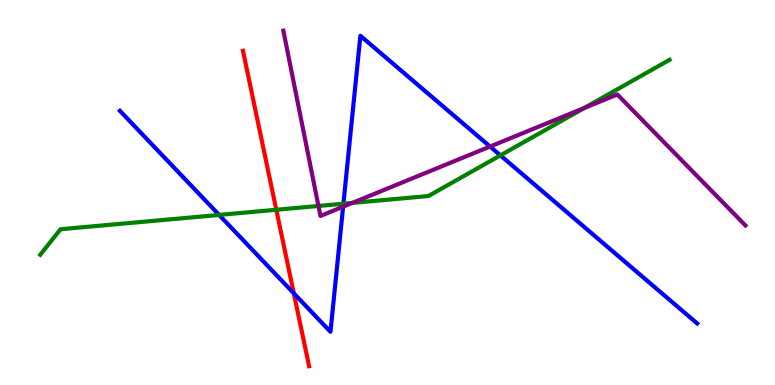[{'lines': ['blue', 'red'], 'intersections': [{'x': 3.79, 'y': 2.38}]}, {'lines': ['green', 'red'], 'intersections': [{'x': 3.57, 'y': 4.55}]}, {'lines': ['purple', 'red'], 'intersections': []}, {'lines': ['blue', 'green'], 'intersections': [{'x': 2.83, 'y': 4.42}, {'x': 4.43, 'y': 4.71}, {'x': 6.46, 'y': 5.96}]}, {'lines': ['blue', 'purple'], 'intersections': [{'x': 4.43, 'y': 4.63}, {'x': 6.32, 'y': 6.19}]}, {'lines': ['green', 'purple'], 'intersections': [{'x': 4.11, 'y': 4.65}, {'x': 4.55, 'y': 4.73}, {'x': 7.54, 'y': 7.2}]}]